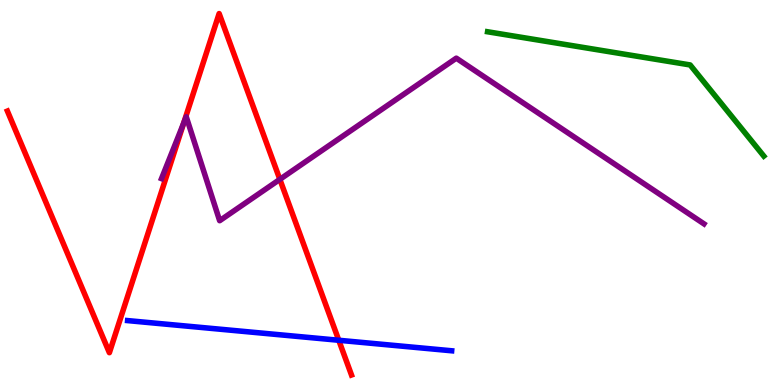[{'lines': ['blue', 'red'], 'intersections': [{'x': 4.37, 'y': 1.16}]}, {'lines': ['green', 'red'], 'intersections': []}, {'lines': ['purple', 'red'], 'intersections': [{'x': 2.37, 'y': 6.8}, {'x': 3.61, 'y': 5.34}]}, {'lines': ['blue', 'green'], 'intersections': []}, {'lines': ['blue', 'purple'], 'intersections': []}, {'lines': ['green', 'purple'], 'intersections': []}]